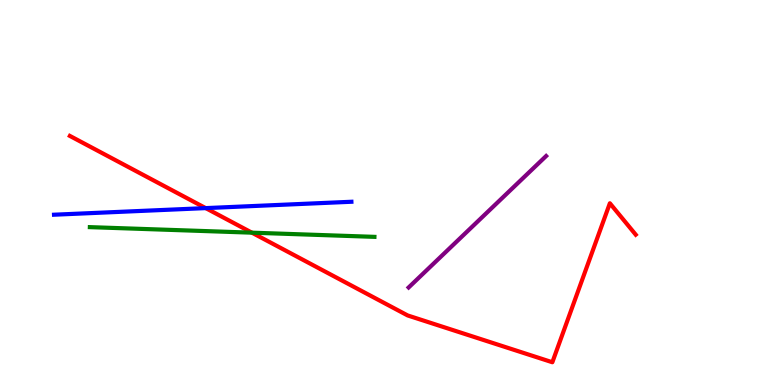[{'lines': ['blue', 'red'], 'intersections': [{'x': 2.65, 'y': 4.59}]}, {'lines': ['green', 'red'], 'intersections': [{'x': 3.25, 'y': 3.96}]}, {'lines': ['purple', 'red'], 'intersections': []}, {'lines': ['blue', 'green'], 'intersections': []}, {'lines': ['blue', 'purple'], 'intersections': []}, {'lines': ['green', 'purple'], 'intersections': []}]